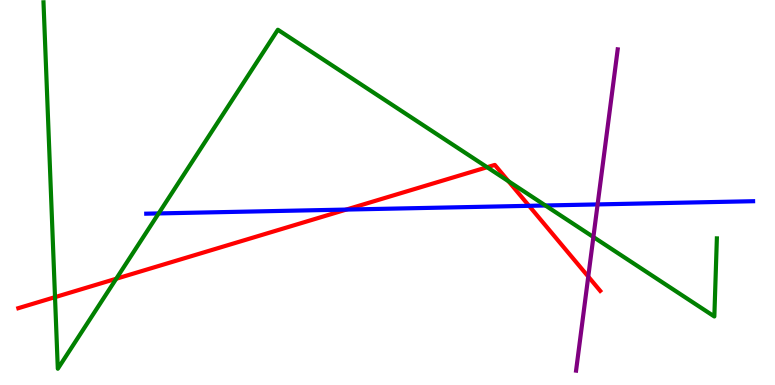[{'lines': ['blue', 'red'], 'intersections': [{'x': 4.47, 'y': 4.56}, {'x': 6.83, 'y': 4.65}]}, {'lines': ['green', 'red'], 'intersections': [{'x': 0.71, 'y': 2.28}, {'x': 1.5, 'y': 2.76}, {'x': 6.29, 'y': 5.66}, {'x': 6.56, 'y': 5.29}]}, {'lines': ['purple', 'red'], 'intersections': [{'x': 7.59, 'y': 2.82}]}, {'lines': ['blue', 'green'], 'intersections': [{'x': 2.05, 'y': 4.46}, {'x': 7.04, 'y': 4.66}]}, {'lines': ['blue', 'purple'], 'intersections': [{'x': 7.71, 'y': 4.69}]}, {'lines': ['green', 'purple'], 'intersections': [{'x': 7.66, 'y': 3.84}]}]